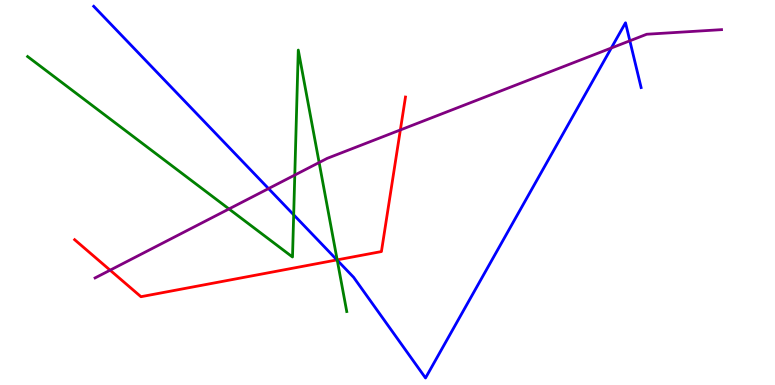[{'lines': ['blue', 'red'], 'intersections': [{'x': 4.35, 'y': 3.25}]}, {'lines': ['green', 'red'], 'intersections': [{'x': 4.35, 'y': 3.25}]}, {'lines': ['purple', 'red'], 'intersections': [{'x': 1.42, 'y': 2.98}, {'x': 5.17, 'y': 6.62}]}, {'lines': ['blue', 'green'], 'intersections': [{'x': 3.79, 'y': 4.42}, {'x': 4.35, 'y': 3.24}]}, {'lines': ['blue', 'purple'], 'intersections': [{'x': 3.46, 'y': 5.1}, {'x': 7.89, 'y': 8.75}, {'x': 8.13, 'y': 8.94}]}, {'lines': ['green', 'purple'], 'intersections': [{'x': 2.95, 'y': 4.57}, {'x': 3.8, 'y': 5.45}, {'x': 4.12, 'y': 5.78}]}]